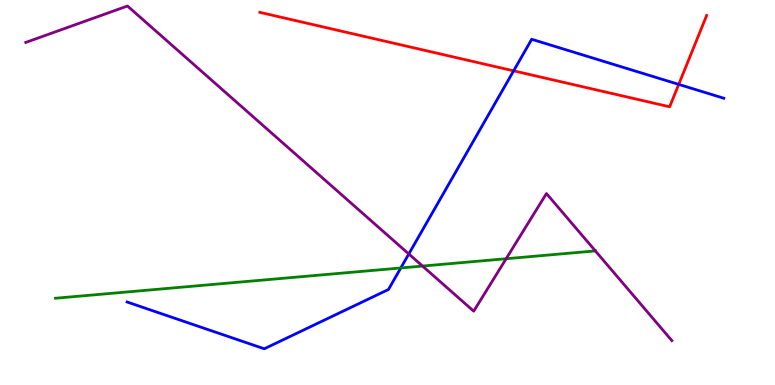[{'lines': ['blue', 'red'], 'intersections': [{'x': 6.63, 'y': 8.16}, {'x': 8.76, 'y': 7.81}]}, {'lines': ['green', 'red'], 'intersections': []}, {'lines': ['purple', 'red'], 'intersections': []}, {'lines': ['blue', 'green'], 'intersections': [{'x': 5.17, 'y': 3.04}]}, {'lines': ['blue', 'purple'], 'intersections': [{'x': 5.27, 'y': 3.4}]}, {'lines': ['green', 'purple'], 'intersections': [{'x': 5.45, 'y': 3.09}, {'x': 6.53, 'y': 3.28}, {'x': 7.68, 'y': 3.48}]}]